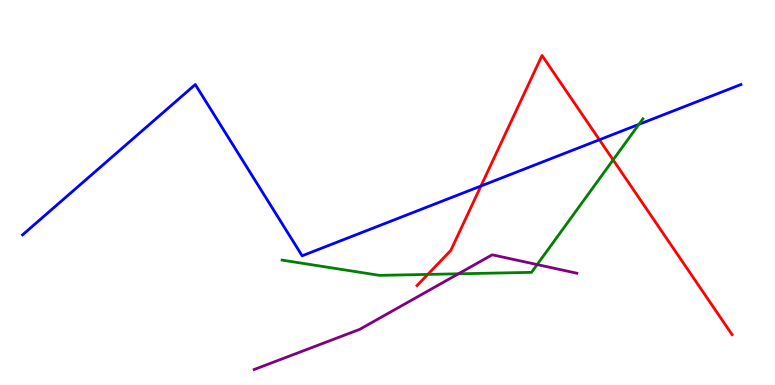[{'lines': ['blue', 'red'], 'intersections': [{'x': 6.21, 'y': 5.17}, {'x': 7.73, 'y': 6.37}]}, {'lines': ['green', 'red'], 'intersections': [{'x': 5.52, 'y': 2.87}, {'x': 7.91, 'y': 5.85}]}, {'lines': ['purple', 'red'], 'intersections': []}, {'lines': ['blue', 'green'], 'intersections': [{'x': 8.24, 'y': 6.77}]}, {'lines': ['blue', 'purple'], 'intersections': []}, {'lines': ['green', 'purple'], 'intersections': [{'x': 5.92, 'y': 2.89}, {'x': 6.93, 'y': 3.13}]}]